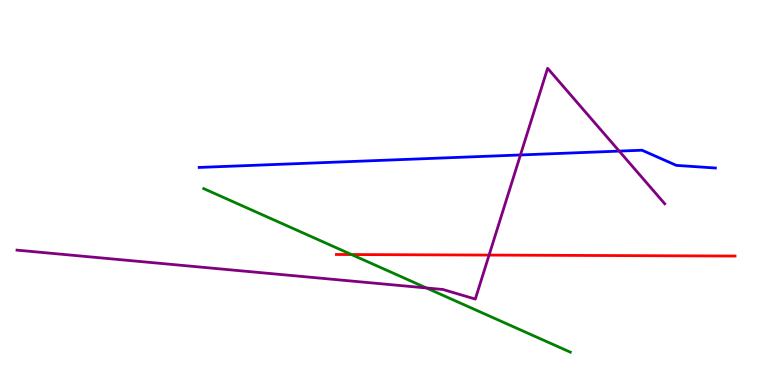[{'lines': ['blue', 'red'], 'intersections': []}, {'lines': ['green', 'red'], 'intersections': [{'x': 4.54, 'y': 3.39}]}, {'lines': ['purple', 'red'], 'intersections': [{'x': 6.31, 'y': 3.37}]}, {'lines': ['blue', 'green'], 'intersections': []}, {'lines': ['blue', 'purple'], 'intersections': [{'x': 6.72, 'y': 5.98}, {'x': 7.99, 'y': 6.08}]}, {'lines': ['green', 'purple'], 'intersections': [{'x': 5.5, 'y': 2.52}]}]